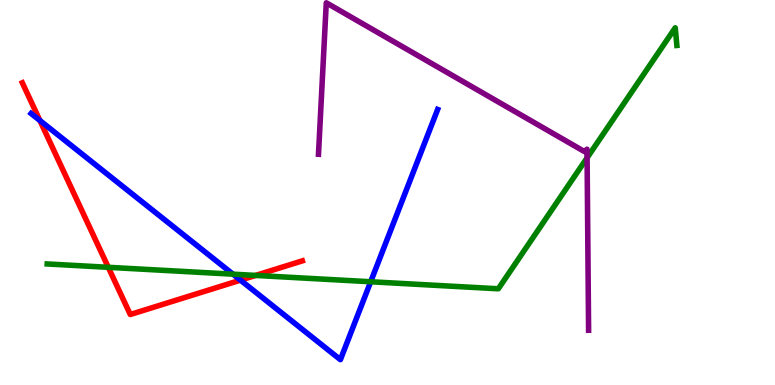[{'lines': ['blue', 'red'], 'intersections': [{'x': 0.515, 'y': 6.87}, {'x': 3.1, 'y': 2.72}]}, {'lines': ['green', 'red'], 'intersections': [{'x': 1.4, 'y': 3.06}, {'x': 3.3, 'y': 2.85}]}, {'lines': ['purple', 'red'], 'intersections': []}, {'lines': ['blue', 'green'], 'intersections': [{'x': 3.01, 'y': 2.88}, {'x': 4.78, 'y': 2.68}]}, {'lines': ['blue', 'purple'], 'intersections': []}, {'lines': ['green', 'purple'], 'intersections': [{'x': 7.58, 'y': 5.9}]}]